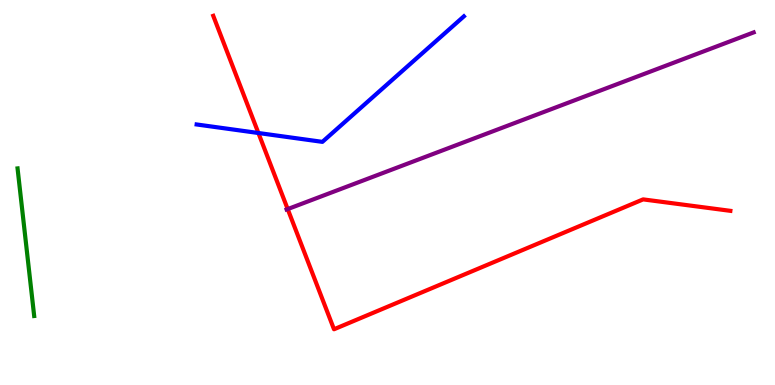[{'lines': ['blue', 'red'], 'intersections': [{'x': 3.33, 'y': 6.55}]}, {'lines': ['green', 'red'], 'intersections': []}, {'lines': ['purple', 'red'], 'intersections': [{'x': 3.71, 'y': 4.57}]}, {'lines': ['blue', 'green'], 'intersections': []}, {'lines': ['blue', 'purple'], 'intersections': []}, {'lines': ['green', 'purple'], 'intersections': []}]